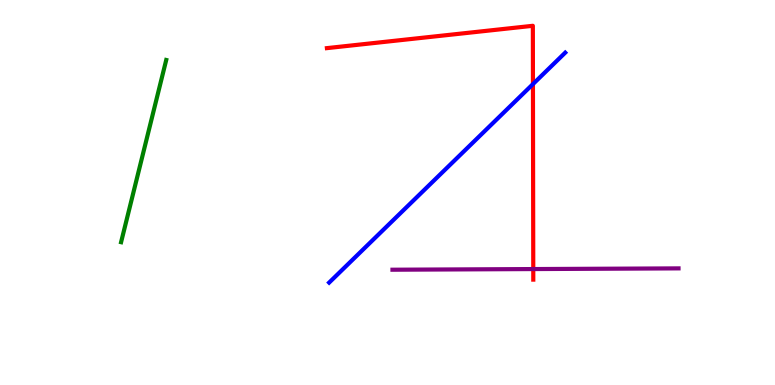[{'lines': ['blue', 'red'], 'intersections': [{'x': 6.88, 'y': 7.82}]}, {'lines': ['green', 'red'], 'intersections': []}, {'lines': ['purple', 'red'], 'intersections': [{'x': 6.88, 'y': 3.01}]}, {'lines': ['blue', 'green'], 'intersections': []}, {'lines': ['blue', 'purple'], 'intersections': []}, {'lines': ['green', 'purple'], 'intersections': []}]